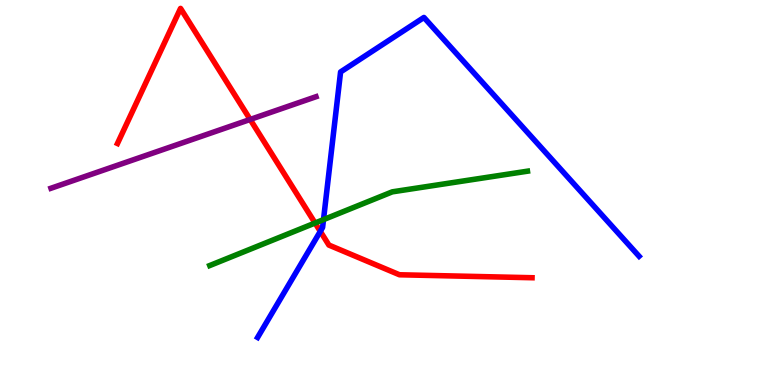[{'lines': ['blue', 'red'], 'intersections': [{'x': 4.13, 'y': 3.99}]}, {'lines': ['green', 'red'], 'intersections': [{'x': 4.07, 'y': 4.21}]}, {'lines': ['purple', 'red'], 'intersections': [{'x': 3.23, 'y': 6.9}]}, {'lines': ['blue', 'green'], 'intersections': [{'x': 4.17, 'y': 4.3}]}, {'lines': ['blue', 'purple'], 'intersections': []}, {'lines': ['green', 'purple'], 'intersections': []}]